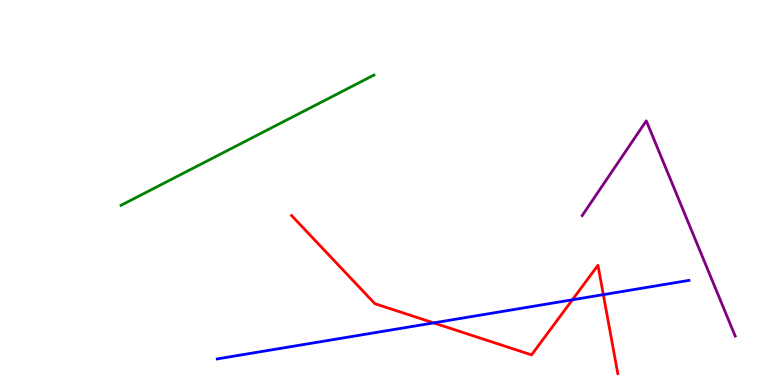[{'lines': ['blue', 'red'], 'intersections': [{'x': 5.6, 'y': 1.61}, {'x': 7.39, 'y': 2.21}, {'x': 7.79, 'y': 2.35}]}, {'lines': ['green', 'red'], 'intersections': []}, {'lines': ['purple', 'red'], 'intersections': []}, {'lines': ['blue', 'green'], 'intersections': []}, {'lines': ['blue', 'purple'], 'intersections': []}, {'lines': ['green', 'purple'], 'intersections': []}]